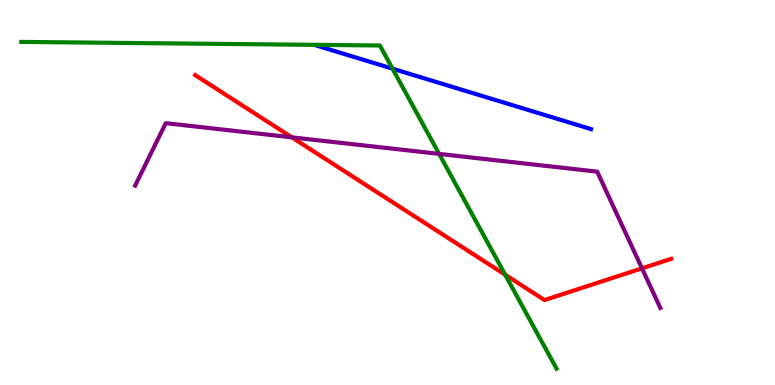[{'lines': ['blue', 'red'], 'intersections': []}, {'lines': ['green', 'red'], 'intersections': [{'x': 6.52, 'y': 2.86}]}, {'lines': ['purple', 'red'], 'intersections': [{'x': 3.77, 'y': 6.43}, {'x': 8.28, 'y': 3.03}]}, {'lines': ['blue', 'green'], 'intersections': [{'x': 5.07, 'y': 8.22}]}, {'lines': ['blue', 'purple'], 'intersections': []}, {'lines': ['green', 'purple'], 'intersections': [{'x': 5.67, 'y': 6.0}]}]